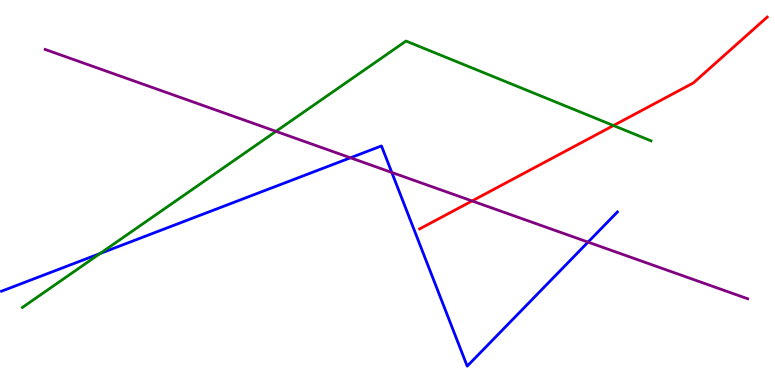[{'lines': ['blue', 'red'], 'intersections': []}, {'lines': ['green', 'red'], 'intersections': [{'x': 7.92, 'y': 6.74}]}, {'lines': ['purple', 'red'], 'intersections': [{'x': 6.09, 'y': 4.78}]}, {'lines': ['blue', 'green'], 'intersections': [{'x': 1.29, 'y': 3.41}]}, {'lines': ['blue', 'purple'], 'intersections': [{'x': 4.52, 'y': 5.9}, {'x': 5.06, 'y': 5.52}, {'x': 7.59, 'y': 3.71}]}, {'lines': ['green', 'purple'], 'intersections': [{'x': 3.56, 'y': 6.59}]}]